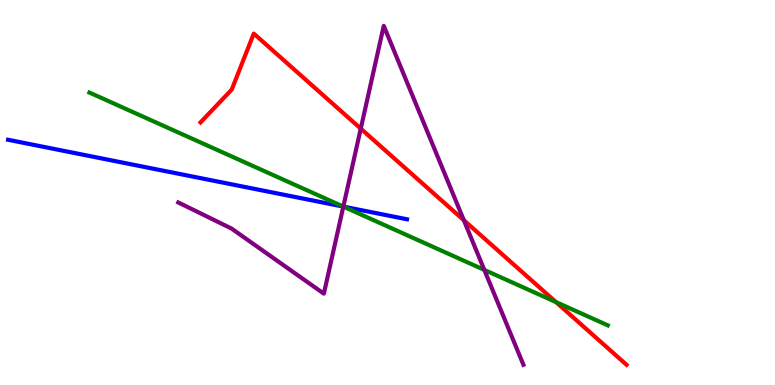[{'lines': ['blue', 'red'], 'intersections': []}, {'lines': ['green', 'red'], 'intersections': [{'x': 7.17, 'y': 2.15}]}, {'lines': ['purple', 'red'], 'intersections': [{'x': 4.66, 'y': 6.66}, {'x': 5.99, 'y': 4.28}]}, {'lines': ['blue', 'green'], 'intersections': [{'x': 4.43, 'y': 4.63}]}, {'lines': ['blue', 'purple'], 'intersections': [{'x': 4.43, 'y': 4.63}]}, {'lines': ['green', 'purple'], 'intersections': [{'x': 4.43, 'y': 4.63}, {'x': 6.25, 'y': 2.99}]}]